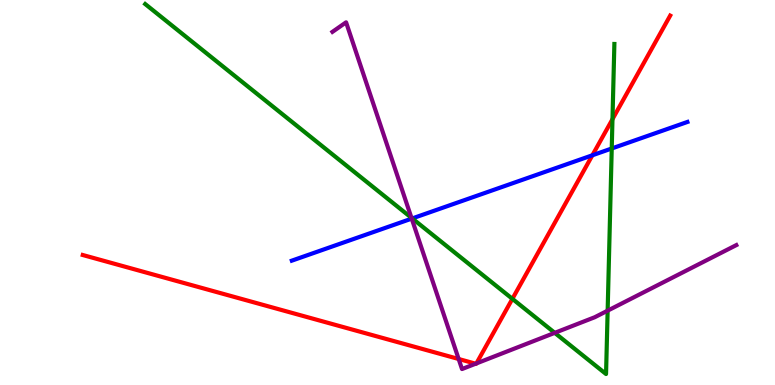[{'lines': ['blue', 'red'], 'intersections': [{'x': 7.64, 'y': 5.97}]}, {'lines': ['green', 'red'], 'intersections': [{'x': 6.61, 'y': 2.24}, {'x': 7.9, 'y': 6.9}]}, {'lines': ['purple', 'red'], 'intersections': [{'x': 5.92, 'y': 0.675}, {'x': 6.14, 'y': 0.553}, {'x': 6.15, 'y': 0.56}]}, {'lines': ['blue', 'green'], 'intersections': [{'x': 5.32, 'y': 4.33}, {'x': 7.89, 'y': 6.14}]}, {'lines': ['blue', 'purple'], 'intersections': [{'x': 5.31, 'y': 4.32}]}, {'lines': ['green', 'purple'], 'intersections': [{'x': 5.31, 'y': 4.34}, {'x': 7.16, 'y': 1.35}, {'x': 7.84, 'y': 1.93}]}]